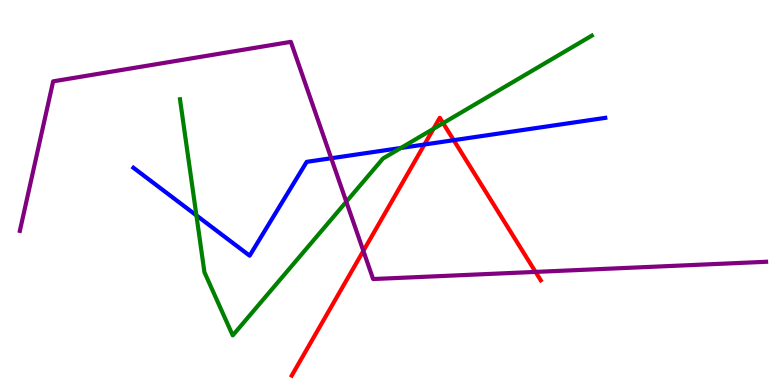[{'lines': ['blue', 'red'], 'intersections': [{'x': 5.48, 'y': 6.25}, {'x': 5.85, 'y': 6.36}]}, {'lines': ['green', 'red'], 'intersections': [{'x': 5.59, 'y': 6.65}, {'x': 5.72, 'y': 6.8}]}, {'lines': ['purple', 'red'], 'intersections': [{'x': 4.69, 'y': 3.48}, {'x': 6.91, 'y': 2.94}]}, {'lines': ['blue', 'green'], 'intersections': [{'x': 2.53, 'y': 4.41}, {'x': 5.17, 'y': 6.16}]}, {'lines': ['blue', 'purple'], 'intersections': [{'x': 4.27, 'y': 5.89}]}, {'lines': ['green', 'purple'], 'intersections': [{'x': 4.47, 'y': 4.76}]}]